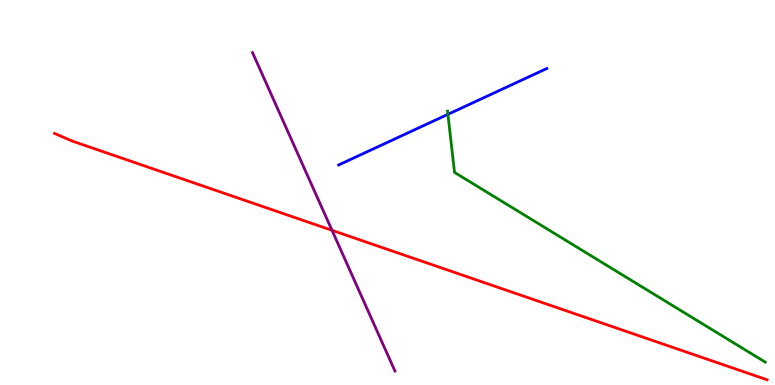[{'lines': ['blue', 'red'], 'intersections': []}, {'lines': ['green', 'red'], 'intersections': []}, {'lines': ['purple', 'red'], 'intersections': [{'x': 4.28, 'y': 4.02}]}, {'lines': ['blue', 'green'], 'intersections': [{'x': 5.78, 'y': 7.03}]}, {'lines': ['blue', 'purple'], 'intersections': []}, {'lines': ['green', 'purple'], 'intersections': []}]